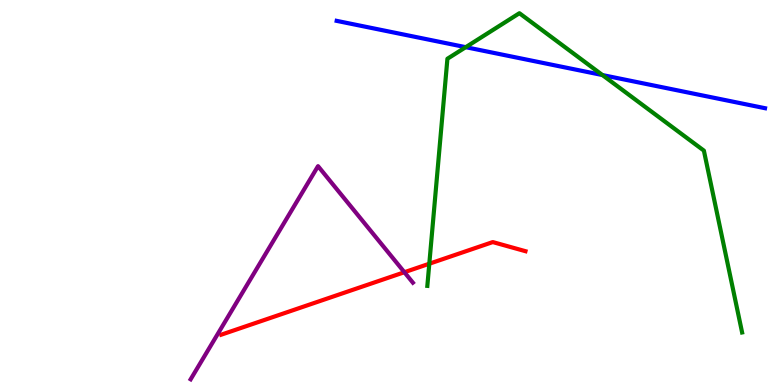[{'lines': ['blue', 'red'], 'intersections': []}, {'lines': ['green', 'red'], 'intersections': [{'x': 5.54, 'y': 3.15}]}, {'lines': ['purple', 'red'], 'intersections': [{'x': 5.22, 'y': 2.93}]}, {'lines': ['blue', 'green'], 'intersections': [{'x': 6.01, 'y': 8.77}, {'x': 7.77, 'y': 8.05}]}, {'lines': ['blue', 'purple'], 'intersections': []}, {'lines': ['green', 'purple'], 'intersections': []}]